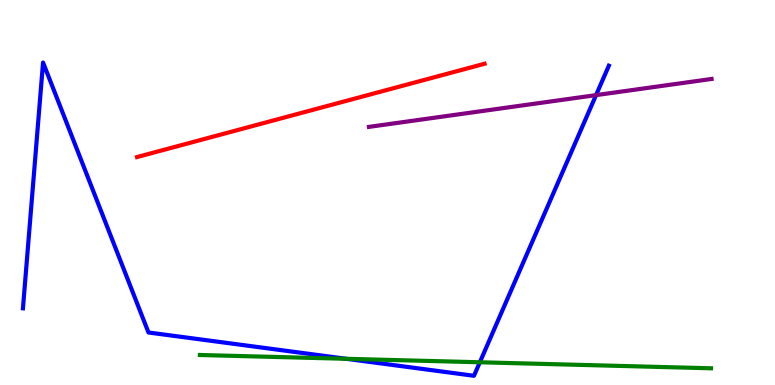[{'lines': ['blue', 'red'], 'intersections': []}, {'lines': ['green', 'red'], 'intersections': []}, {'lines': ['purple', 'red'], 'intersections': []}, {'lines': ['blue', 'green'], 'intersections': [{'x': 4.47, 'y': 0.681}, {'x': 6.19, 'y': 0.59}]}, {'lines': ['blue', 'purple'], 'intersections': [{'x': 7.69, 'y': 7.53}]}, {'lines': ['green', 'purple'], 'intersections': []}]